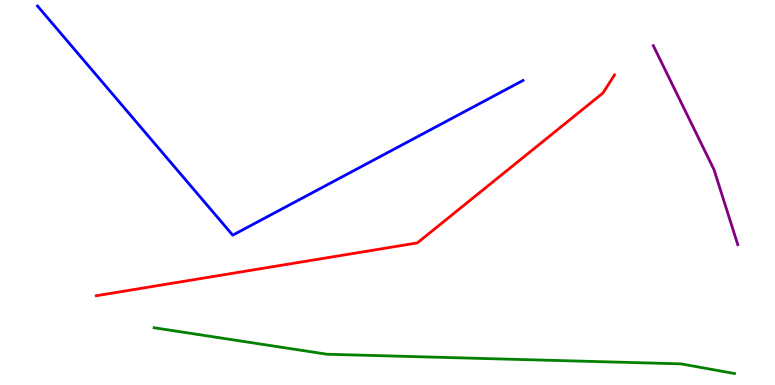[{'lines': ['blue', 'red'], 'intersections': []}, {'lines': ['green', 'red'], 'intersections': []}, {'lines': ['purple', 'red'], 'intersections': []}, {'lines': ['blue', 'green'], 'intersections': []}, {'lines': ['blue', 'purple'], 'intersections': []}, {'lines': ['green', 'purple'], 'intersections': []}]